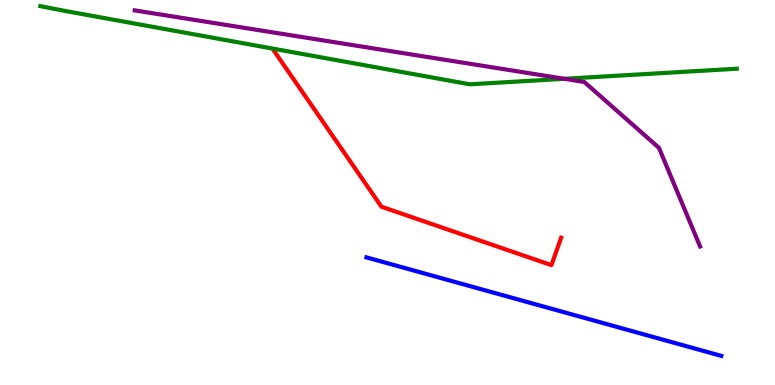[{'lines': ['blue', 'red'], 'intersections': []}, {'lines': ['green', 'red'], 'intersections': []}, {'lines': ['purple', 'red'], 'intersections': []}, {'lines': ['blue', 'green'], 'intersections': []}, {'lines': ['blue', 'purple'], 'intersections': []}, {'lines': ['green', 'purple'], 'intersections': [{'x': 7.28, 'y': 7.95}]}]